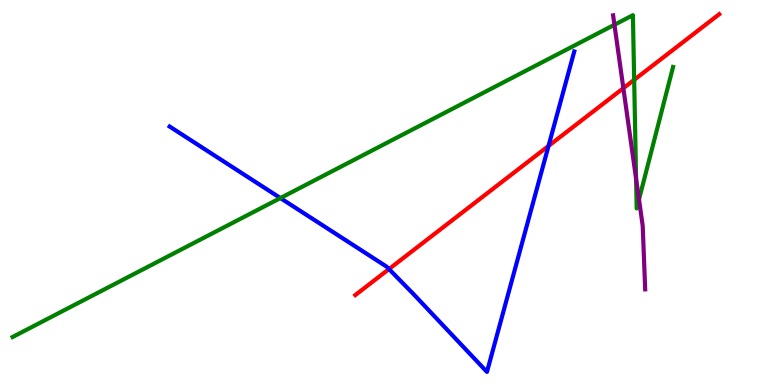[{'lines': ['blue', 'red'], 'intersections': [{'x': 5.02, 'y': 3.01}, {'x': 7.08, 'y': 6.21}]}, {'lines': ['green', 'red'], 'intersections': [{'x': 8.18, 'y': 7.93}]}, {'lines': ['purple', 'red'], 'intersections': [{'x': 8.04, 'y': 7.71}]}, {'lines': ['blue', 'green'], 'intersections': [{'x': 3.62, 'y': 4.86}]}, {'lines': ['blue', 'purple'], 'intersections': []}, {'lines': ['green', 'purple'], 'intersections': [{'x': 7.93, 'y': 9.36}, {'x': 8.21, 'y': 5.35}, {'x': 8.25, 'y': 4.82}]}]